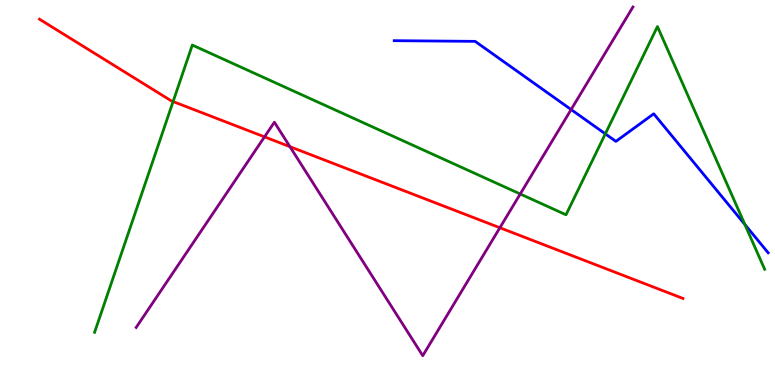[{'lines': ['blue', 'red'], 'intersections': []}, {'lines': ['green', 'red'], 'intersections': [{'x': 2.23, 'y': 7.36}]}, {'lines': ['purple', 'red'], 'intersections': [{'x': 3.41, 'y': 6.45}, {'x': 3.74, 'y': 6.19}, {'x': 6.45, 'y': 4.08}]}, {'lines': ['blue', 'green'], 'intersections': [{'x': 7.81, 'y': 6.52}, {'x': 9.61, 'y': 4.17}]}, {'lines': ['blue', 'purple'], 'intersections': [{'x': 7.37, 'y': 7.15}]}, {'lines': ['green', 'purple'], 'intersections': [{'x': 6.71, 'y': 4.96}]}]